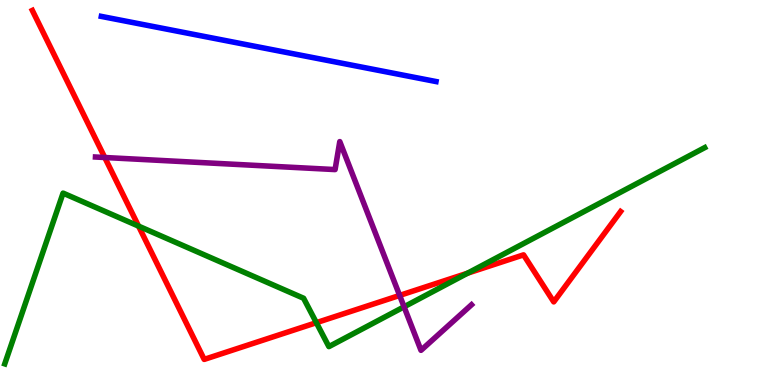[{'lines': ['blue', 'red'], 'intersections': []}, {'lines': ['green', 'red'], 'intersections': [{'x': 1.79, 'y': 4.13}, {'x': 4.08, 'y': 1.62}, {'x': 6.03, 'y': 2.9}]}, {'lines': ['purple', 'red'], 'intersections': [{'x': 1.35, 'y': 5.91}, {'x': 5.16, 'y': 2.33}]}, {'lines': ['blue', 'green'], 'intersections': []}, {'lines': ['blue', 'purple'], 'intersections': []}, {'lines': ['green', 'purple'], 'intersections': [{'x': 5.21, 'y': 2.03}]}]